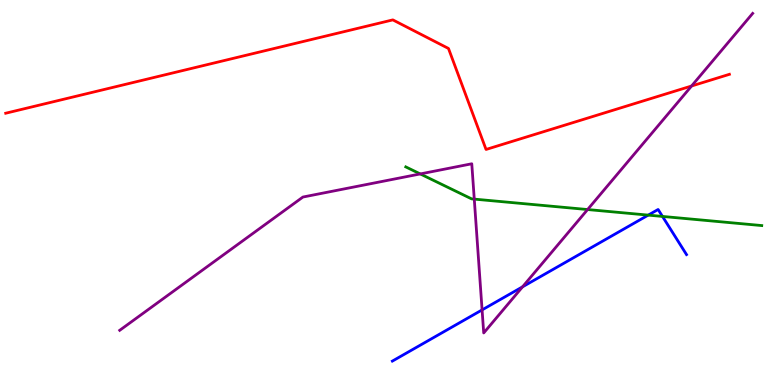[{'lines': ['blue', 'red'], 'intersections': []}, {'lines': ['green', 'red'], 'intersections': []}, {'lines': ['purple', 'red'], 'intersections': [{'x': 8.92, 'y': 7.77}]}, {'lines': ['blue', 'green'], 'intersections': [{'x': 8.36, 'y': 4.41}, {'x': 8.55, 'y': 4.38}]}, {'lines': ['blue', 'purple'], 'intersections': [{'x': 6.22, 'y': 1.95}, {'x': 6.74, 'y': 2.55}]}, {'lines': ['green', 'purple'], 'intersections': [{'x': 5.42, 'y': 5.48}, {'x': 6.12, 'y': 4.83}, {'x': 7.58, 'y': 4.56}]}]